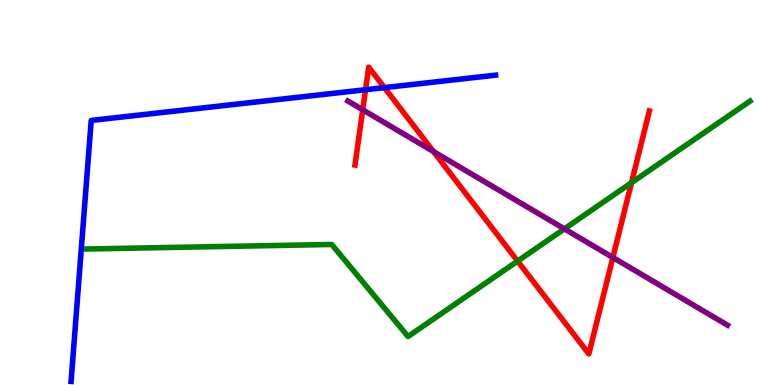[{'lines': ['blue', 'red'], 'intersections': [{'x': 4.72, 'y': 7.67}, {'x': 4.96, 'y': 7.72}]}, {'lines': ['green', 'red'], 'intersections': [{'x': 6.68, 'y': 3.22}, {'x': 8.15, 'y': 5.25}]}, {'lines': ['purple', 'red'], 'intersections': [{'x': 4.68, 'y': 7.15}, {'x': 5.59, 'y': 6.06}, {'x': 7.91, 'y': 3.31}]}, {'lines': ['blue', 'green'], 'intersections': []}, {'lines': ['blue', 'purple'], 'intersections': []}, {'lines': ['green', 'purple'], 'intersections': [{'x': 7.28, 'y': 4.06}]}]